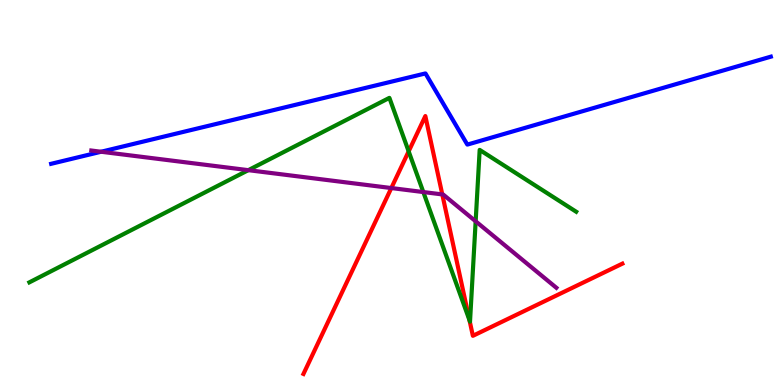[{'lines': ['blue', 'red'], 'intersections': []}, {'lines': ['green', 'red'], 'intersections': [{'x': 5.27, 'y': 6.07}, {'x': 6.06, 'y': 1.68}]}, {'lines': ['purple', 'red'], 'intersections': [{'x': 5.05, 'y': 5.12}, {'x': 5.71, 'y': 4.95}]}, {'lines': ['blue', 'green'], 'intersections': []}, {'lines': ['blue', 'purple'], 'intersections': [{'x': 1.3, 'y': 6.06}]}, {'lines': ['green', 'purple'], 'intersections': [{'x': 3.2, 'y': 5.58}, {'x': 5.46, 'y': 5.01}, {'x': 6.14, 'y': 4.25}]}]